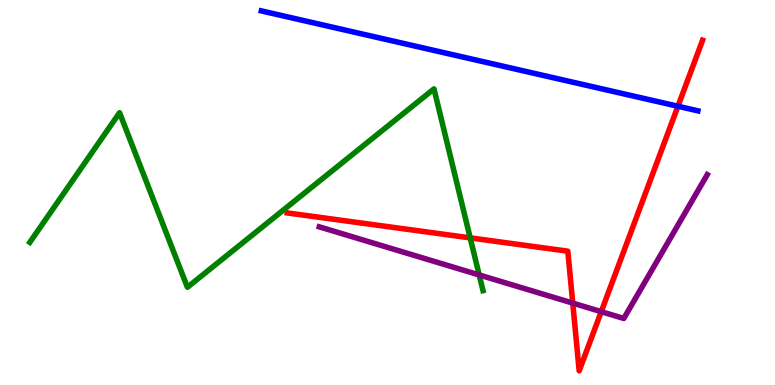[{'lines': ['blue', 'red'], 'intersections': [{'x': 8.75, 'y': 7.24}]}, {'lines': ['green', 'red'], 'intersections': [{'x': 6.07, 'y': 3.82}]}, {'lines': ['purple', 'red'], 'intersections': [{'x': 7.39, 'y': 2.13}, {'x': 7.76, 'y': 1.9}]}, {'lines': ['blue', 'green'], 'intersections': []}, {'lines': ['blue', 'purple'], 'intersections': []}, {'lines': ['green', 'purple'], 'intersections': [{'x': 6.18, 'y': 2.86}]}]